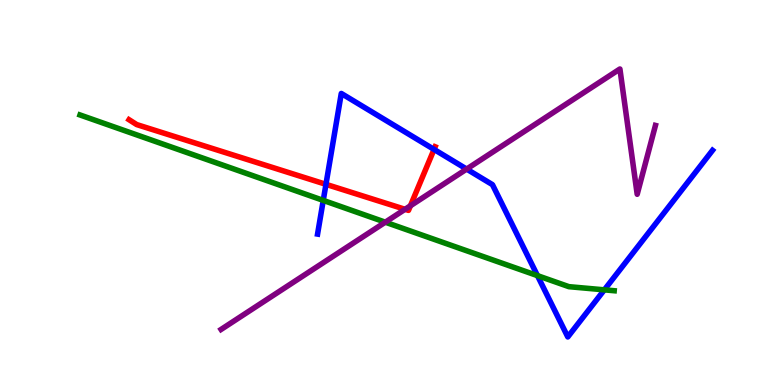[{'lines': ['blue', 'red'], 'intersections': [{'x': 4.21, 'y': 5.21}, {'x': 5.6, 'y': 6.12}]}, {'lines': ['green', 'red'], 'intersections': []}, {'lines': ['purple', 'red'], 'intersections': [{'x': 5.23, 'y': 4.56}, {'x': 5.3, 'y': 4.65}]}, {'lines': ['blue', 'green'], 'intersections': [{'x': 4.17, 'y': 4.8}, {'x': 6.94, 'y': 2.84}, {'x': 7.8, 'y': 2.47}]}, {'lines': ['blue', 'purple'], 'intersections': [{'x': 6.02, 'y': 5.61}]}, {'lines': ['green', 'purple'], 'intersections': [{'x': 4.97, 'y': 4.23}]}]